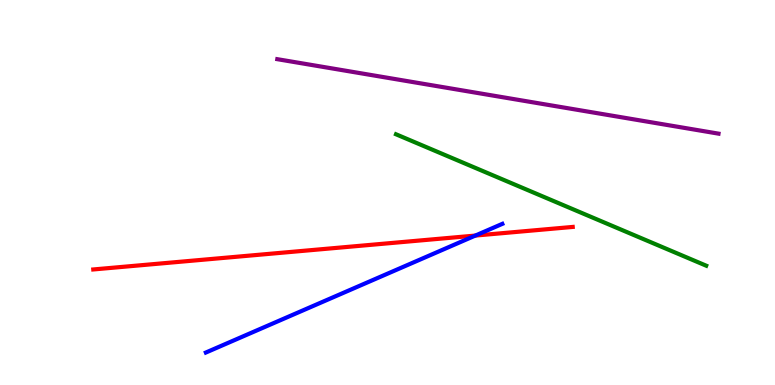[{'lines': ['blue', 'red'], 'intersections': [{'x': 6.13, 'y': 3.88}]}, {'lines': ['green', 'red'], 'intersections': []}, {'lines': ['purple', 'red'], 'intersections': []}, {'lines': ['blue', 'green'], 'intersections': []}, {'lines': ['blue', 'purple'], 'intersections': []}, {'lines': ['green', 'purple'], 'intersections': []}]